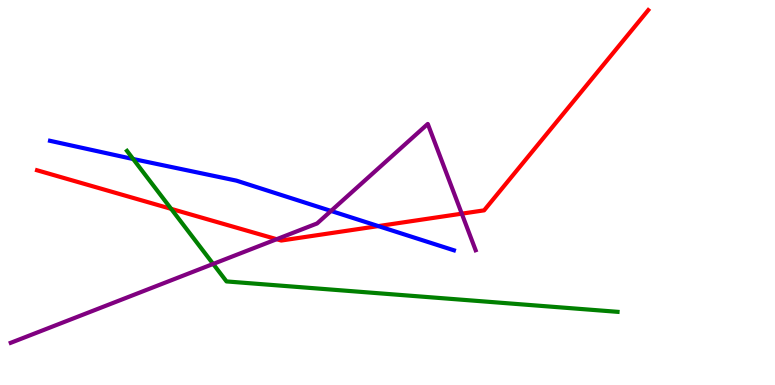[{'lines': ['blue', 'red'], 'intersections': [{'x': 4.88, 'y': 4.13}]}, {'lines': ['green', 'red'], 'intersections': [{'x': 2.21, 'y': 4.58}]}, {'lines': ['purple', 'red'], 'intersections': [{'x': 3.57, 'y': 3.79}, {'x': 5.96, 'y': 4.45}]}, {'lines': ['blue', 'green'], 'intersections': [{'x': 1.72, 'y': 5.87}]}, {'lines': ['blue', 'purple'], 'intersections': [{'x': 4.27, 'y': 4.52}]}, {'lines': ['green', 'purple'], 'intersections': [{'x': 2.75, 'y': 3.14}]}]